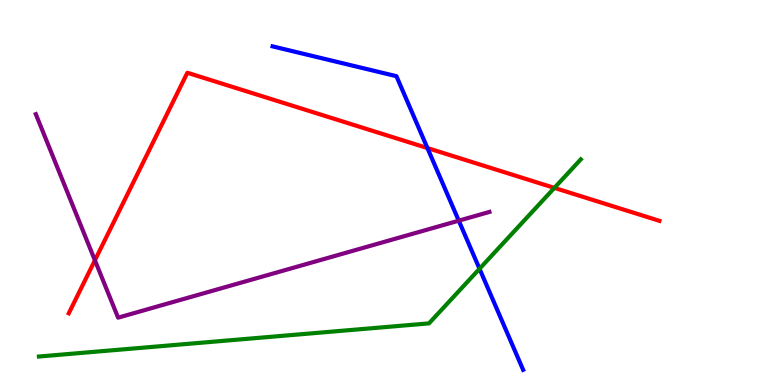[{'lines': ['blue', 'red'], 'intersections': [{'x': 5.52, 'y': 6.15}]}, {'lines': ['green', 'red'], 'intersections': [{'x': 7.15, 'y': 5.12}]}, {'lines': ['purple', 'red'], 'intersections': [{'x': 1.22, 'y': 3.24}]}, {'lines': ['blue', 'green'], 'intersections': [{'x': 6.19, 'y': 3.02}]}, {'lines': ['blue', 'purple'], 'intersections': [{'x': 5.92, 'y': 4.27}]}, {'lines': ['green', 'purple'], 'intersections': []}]